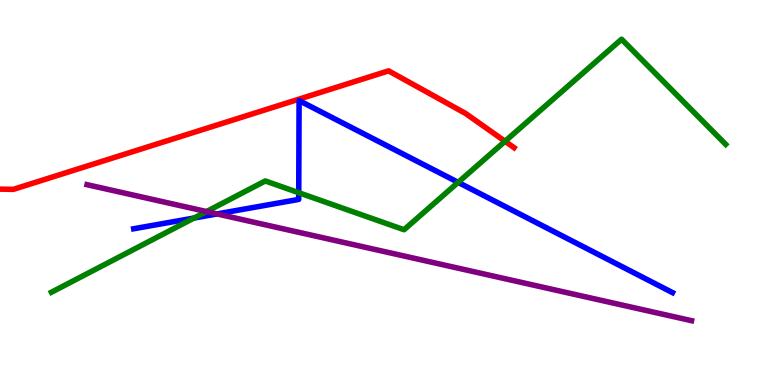[{'lines': ['blue', 'red'], 'intersections': []}, {'lines': ['green', 'red'], 'intersections': [{'x': 6.52, 'y': 6.33}]}, {'lines': ['purple', 'red'], 'intersections': []}, {'lines': ['blue', 'green'], 'intersections': [{'x': 2.5, 'y': 4.34}, {'x': 3.85, 'y': 4.99}, {'x': 5.91, 'y': 5.26}]}, {'lines': ['blue', 'purple'], 'intersections': [{'x': 2.8, 'y': 4.44}]}, {'lines': ['green', 'purple'], 'intersections': [{'x': 2.66, 'y': 4.5}]}]